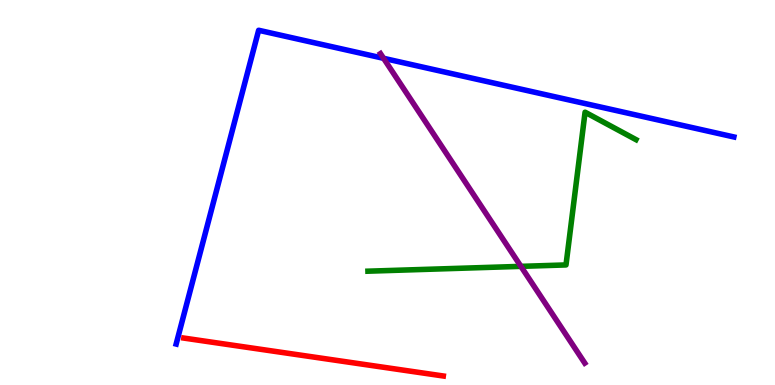[{'lines': ['blue', 'red'], 'intersections': []}, {'lines': ['green', 'red'], 'intersections': []}, {'lines': ['purple', 'red'], 'intersections': []}, {'lines': ['blue', 'green'], 'intersections': []}, {'lines': ['blue', 'purple'], 'intersections': [{'x': 4.95, 'y': 8.49}]}, {'lines': ['green', 'purple'], 'intersections': [{'x': 6.72, 'y': 3.08}]}]